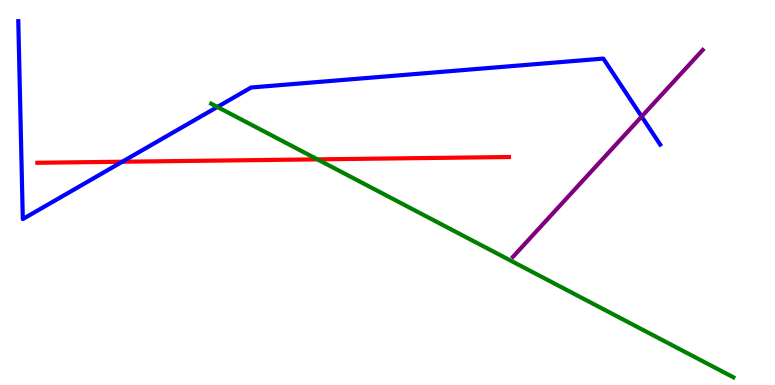[{'lines': ['blue', 'red'], 'intersections': [{'x': 1.58, 'y': 5.8}]}, {'lines': ['green', 'red'], 'intersections': [{'x': 4.1, 'y': 5.86}]}, {'lines': ['purple', 'red'], 'intersections': []}, {'lines': ['blue', 'green'], 'intersections': [{'x': 2.81, 'y': 7.22}]}, {'lines': ['blue', 'purple'], 'intersections': [{'x': 8.28, 'y': 6.97}]}, {'lines': ['green', 'purple'], 'intersections': []}]